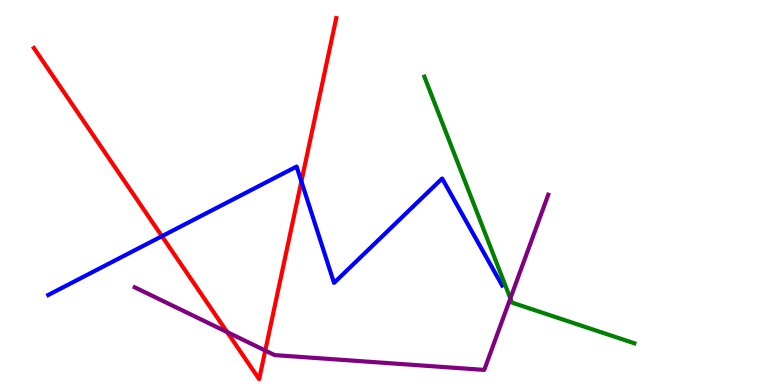[{'lines': ['blue', 'red'], 'intersections': [{'x': 2.09, 'y': 3.86}, {'x': 3.89, 'y': 5.29}]}, {'lines': ['green', 'red'], 'intersections': []}, {'lines': ['purple', 'red'], 'intersections': [{'x': 2.93, 'y': 1.37}, {'x': 3.42, 'y': 0.895}]}, {'lines': ['blue', 'green'], 'intersections': []}, {'lines': ['blue', 'purple'], 'intersections': []}, {'lines': ['green', 'purple'], 'intersections': [{'x': 6.59, 'y': 2.25}]}]